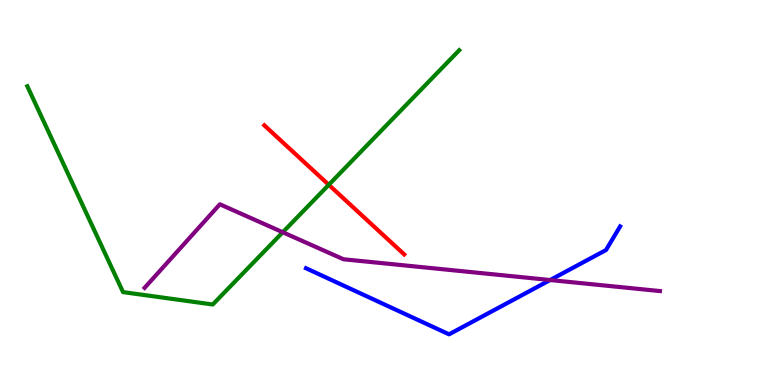[{'lines': ['blue', 'red'], 'intersections': []}, {'lines': ['green', 'red'], 'intersections': [{'x': 4.24, 'y': 5.2}]}, {'lines': ['purple', 'red'], 'intersections': []}, {'lines': ['blue', 'green'], 'intersections': []}, {'lines': ['blue', 'purple'], 'intersections': [{'x': 7.1, 'y': 2.73}]}, {'lines': ['green', 'purple'], 'intersections': [{'x': 3.65, 'y': 3.97}]}]